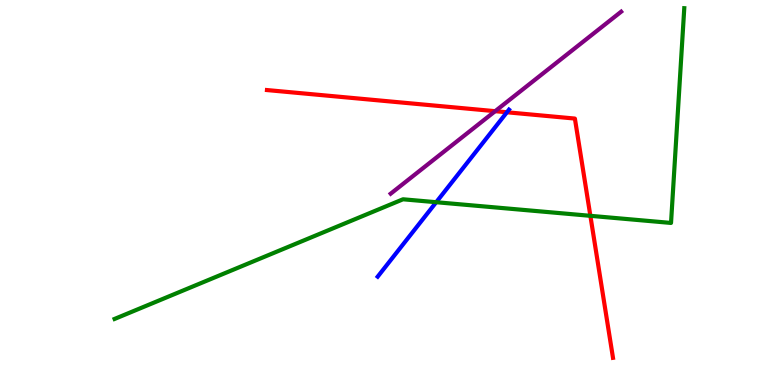[{'lines': ['blue', 'red'], 'intersections': [{'x': 6.54, 'y': 7.08}]}, {'lines': ['green', 'red'], 'intersections': [{'x': 7.62, 'y': 4.39}]}, {'lines': ['purple', 'red'], 'intersections': [{'x': 6.39, 'y': 7.11}]}, {'lines': ['blue', 'green'], 'intersections': [{'x': 5.63, 'y': 4.75}]}, {'lines': ['blue', 'purple'], 'intersections': []}, {'lines': ['green', 'purple'], 'intersections': []}]